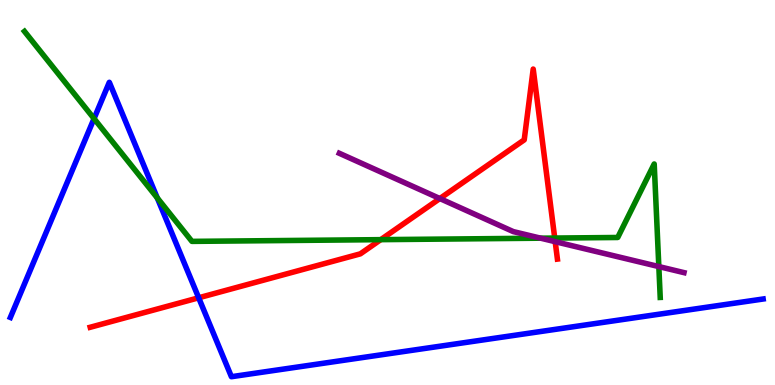[{'lines': ['blue', 'red'], 'intersections': [{'x': 2.56, 'y': 2.27}]}, {'lines': ['green', 'red'], 'intersections': [{'x': 4.91, 'y': 3.78}, {'x': 7.16, 'y': 3.82}]}, {'lines': ['purple', 'red'], 'intersections': [{'x': 5.68, 'y': 4.84}, {'x': 7.16, 'y': 3.72}]}, {'lines': ['blue', 'green'], 'intersections': [{'x': 1.21, 'y': 6.92}, {'x': 2.03, 'y': 4.86}]}, {'lines': ['blue', 'purple'], 'intersections': []}, {'lines': ['green', 'purple'], 'intersections': [{'x': 6.98, 'y': 3.81}, {'x': 8.5, 'y': 3.08}]}]